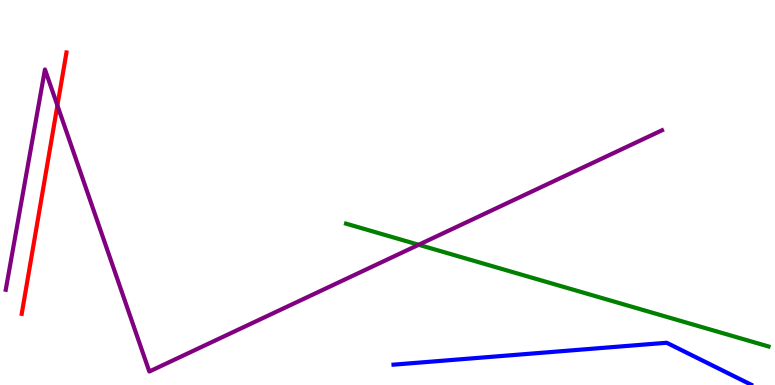[{'lines': ['blue', 'red'], 'intersections': []}, {'lines': ['green', 'red'], 'intersections': []}, {'lines': ['purple', 'red'], 'intersections': [{'x': 0.741, 'y': 7.26}]}, {'lines': ['blue', 'green'], 'intersections': []}, {'lines': ['blue', 'purple'], 'intersections': []}, {'lines': ['green', 'purple'], 'intersections': [{'x': 5.4, 'y': 3.64}]}]